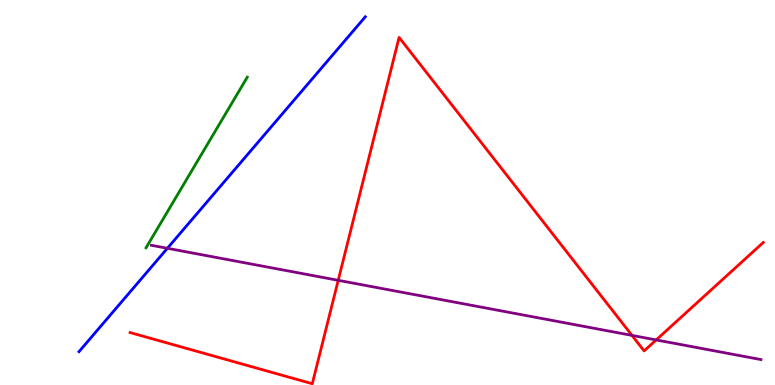[{'lines': ['blue', 'red'], 'intersections': []}, {'lines': ['green', 'red'], 'intersections': []}, {'lines': ['purple', 'red'], 'intersections': [{'x': 4.36, 'y': 2.72}, {'x': 8.15, 'y': 1.29}, {'x': 8.47, 'y': 1.17}]}, {'lines': ['blue', 'green'], 'intersections': []}, {'lines': ['blue', 'purple'], 'intersections': [{'x': 2.16, 'y': 3.55}]}, {'lines': ['green', 'purple'], 'intersections': []}]